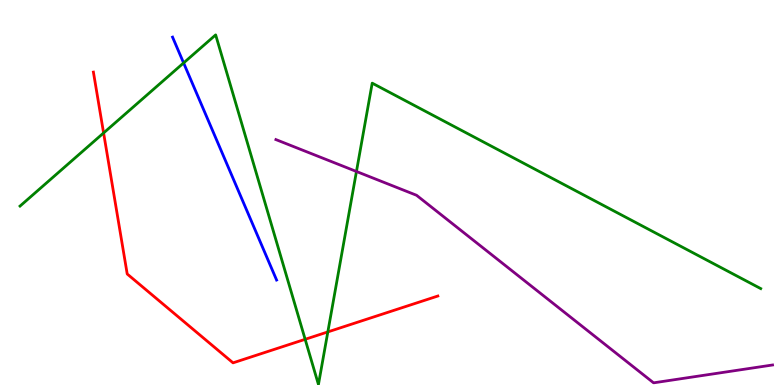[{'lines': ['blue', 'red'], 'intersections': []}, {'lines': ['green', 'red'], 'intersections': [{'x': 1.34, 'y': 6.55}, {'x': 3.94, 'y': 1.19}, {'x': 4.23, 'y': 1.38}]}, {'lines': ['purple', 'red'], 'intersections': []}, {'lines': ['blue', 'green'], 'intersections': [{'x': 2.37, 'y': 8.37}]}, {'lines': ['blue', 'purple'], 'intersections': []}, {'lines': ['green', 'purple'], 'intersections': [{'x': 4.6, 'y': 5.55}]}]